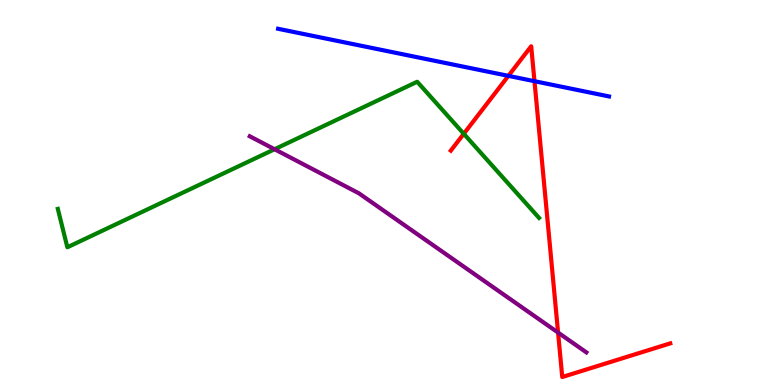[{'lines': ['blue', 'red'], 'intersections': [{'x': 6.56, 'y': 8.03}, {'x': 6.9, 'y': 7.89}]}, {'lines': ['green', 'red'], 'intersections': [{'x': 5.98, 'y': 6.52}]}, {'lines': ['purple', 'red'], 'intersections': [{'x': 7.2, 'y': 1.36}]}, {'lines': ['blue', 'green'], 'intersections': []}, {'lines': ['blue', 'purple'], 'intersections': []}, {'lines': ['green', 'purple'], 'intersections': [{'x': 3.54, 'y': 6.12}]}]